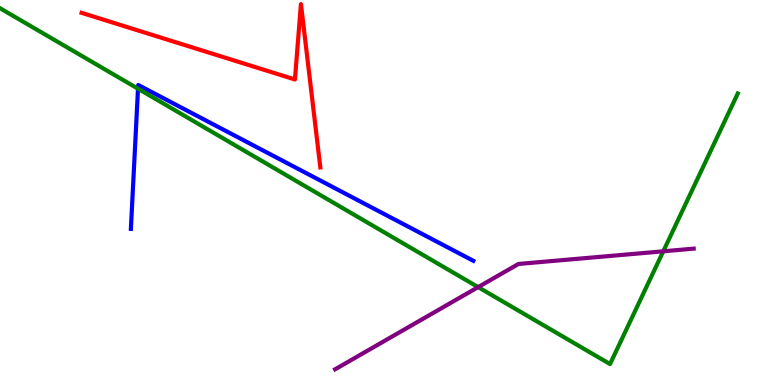[{'lines': ['blue', 'red'], 'intersections': []}, {'lines': ['green', 'red'], 'intersections': []}, {'lines': ['purple', 'red'], 'intersections': []}, {'lines': ['blue', 'green'], 'intersections': [{'x': 1.78, 'y': 7.7}]}, {'lines': ['blue', 'purple'], 'intersections': []}, {'lines': ['green', 'purple'], 'intersections': [{'x': 6.17, 'y': 2.54}, {'x': 8.56, 'y': 3.47}]}]